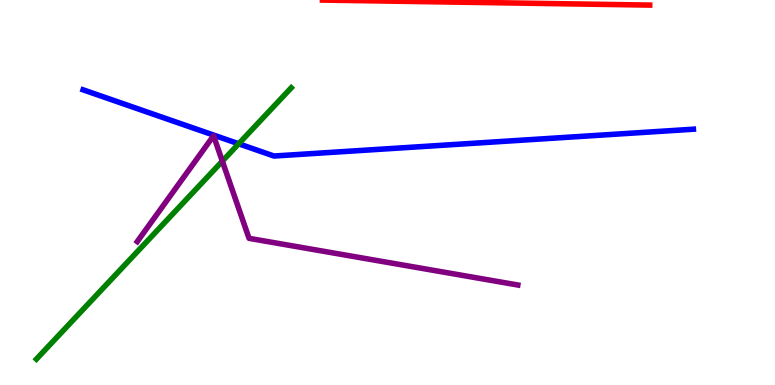[{'lines': ['blue', 'red'], 'intersections': []}, {'lines': ['green', 'red'], 'intersections': []}, {'lines': ['purple', 'red'], 'intersections': []}, {'lines': ['blue', 'green'], 'intersections': [{'x': 3.08, 'y': 6.27}]}, {'lines': ['blue', 'purple'], 'intersections': []}, {'lines': ['green', 'purple'], 'intersections': [{'x': 2.87, 'y': 5.81}]}]